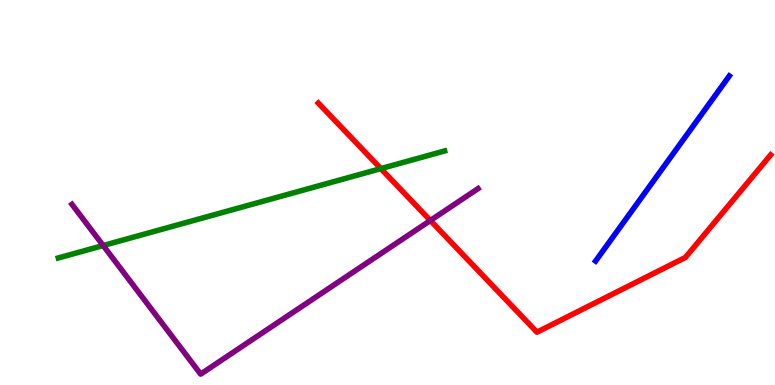[{'lines': ['blue', 'red'], 'intersections': []}, {'lines': ['green', 'red'], 'intersections': [{'x': 4.91, 'y': 5.62}]}, {'lines': ['purple', 'red'], 'intersections': [{'x': 5.55, 'y': 4.27}]}, {'lines': ['blue', 'green'], 'intersections': []}, {'lines': ['blue', 'purple'], 'intersections': []}, {'lines': ['green', 'purple'], 'intersections': [{'x': 1.33, 'y': 3.62}]}]